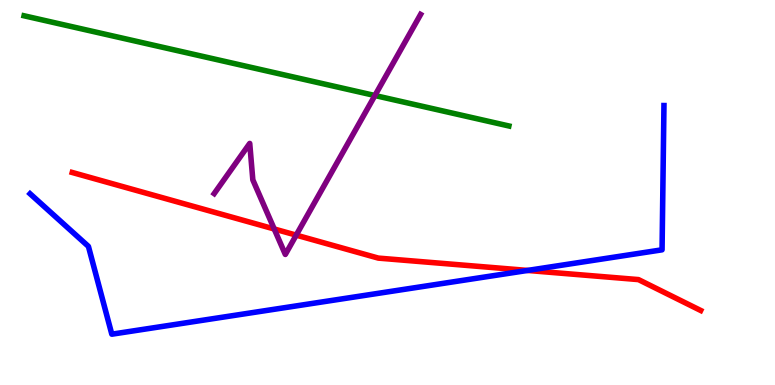[{'lines': ['blue', 'red'], 'intersections': [{'x': 6.81, 'y': 2.98}]}, {'lines': ['green', 'red'], 'intersections': []}, {'lines': ['purple', 'red'], 'intersections': [{'x': 3.54, 'y': 4.05}, {'x': 3.82, 'y': 3.89}]}, {'lines': ['blue', 'green'], 'intersections': []}, {'lines': ['blue', 'purple'], 'intersections': []}, {'lines': ['green', 'purple'], 'intersections': [{'x': 4.84, 'y': 7.52}]}]